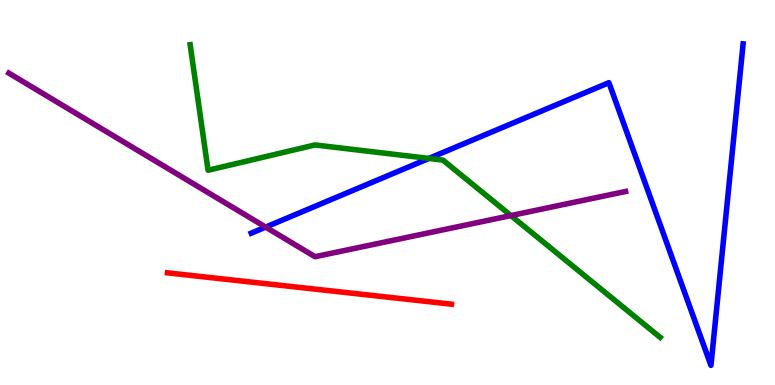[{'lines': ['blue', 'red'], 'intersections': []}, {'lines': ['green', 'red'], 'intersections': []}, {'lines': ['purple', 'red'], 'intersections': []}, {'lines': ['blue', 'green'], 'intersections': [{'x': 5.53, 'y': 5.89}]}, {'lines': ['blue', 'purple'], 'intersections': [{'x': 3.43, 'y': 4.1}]}, {'lines': ['green', 'purple'], 'intersections': [{'x': 6.59, 'y': 4.4}]}]